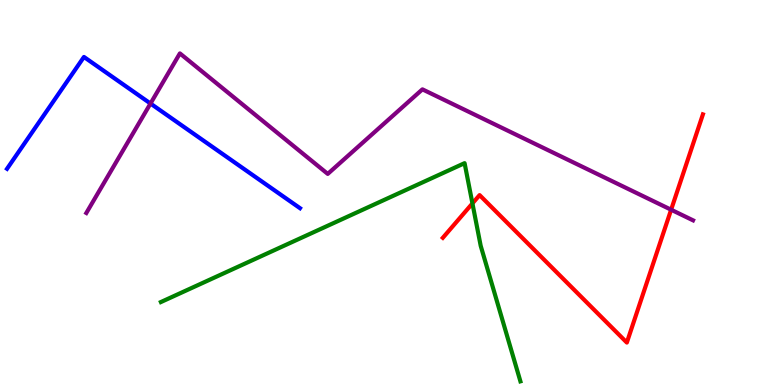[{'lines': ['blue', 'red'], 'intersections': []}, {'lines': ['green', 'red'], 'intersections': [{'x': 6.1, 'y': 4.72}]}, {'lines': ['purple', 'red'], 'intersections': [{'x': 8.66, 'y': 4.55}]}, {'lines': ['blue', 'green'], 'intersections': []}, {'lines': ['blue', 'purple'], 'intersections': [{'x': 1.94, 'y': 7.31}]}, {'lines': ['green', 'purple'], 'intersections': []}]